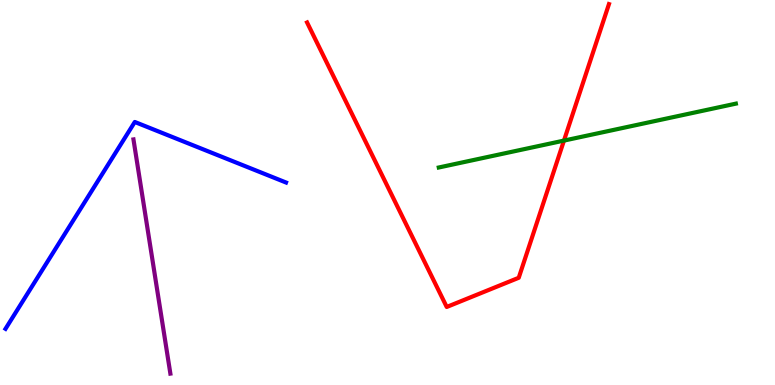[{'lines': ['blue', 'red'], 'intersections': []}, {'lines': ['green', 'red'], 'intersections': [{'x': 7.28, 'y': 6.35}]}, {'lines': ['purple', 'red'], 'intersections': []}, {'lines': ['blue', 'green'], 'intersections': []}, {'lines': ['blue', 'purple'], 'intersections': []}, {'lines': ['green', 'purple'], 'intersections': []}]